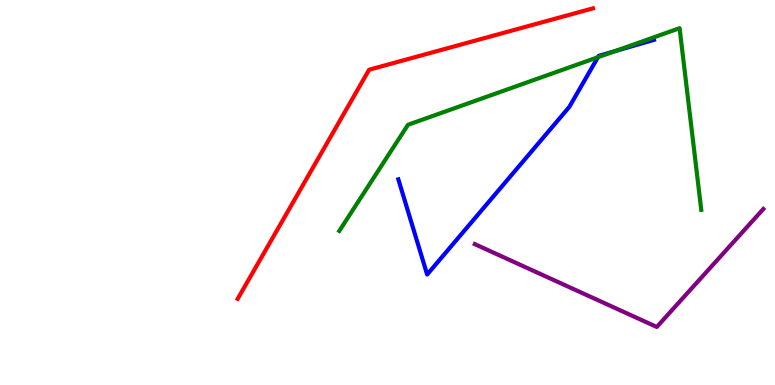[{'lines': ['blue', 'red'], 'intersections': []}, {'lines': ['green', 'red'], 'intersections': []}, {'lines': ['purple', 'red'], 'intersections': []}, {'lines': ['blue', 'green'], 'intersections': [{'x': 7.72, 'y': 8.51}, {'x': 7.94, 'y': 8.67}]}, {'lines': ['blue', 'purple'], 'intersections': []}, {'lines': ['green', 'purple'], 'intersections': []}]